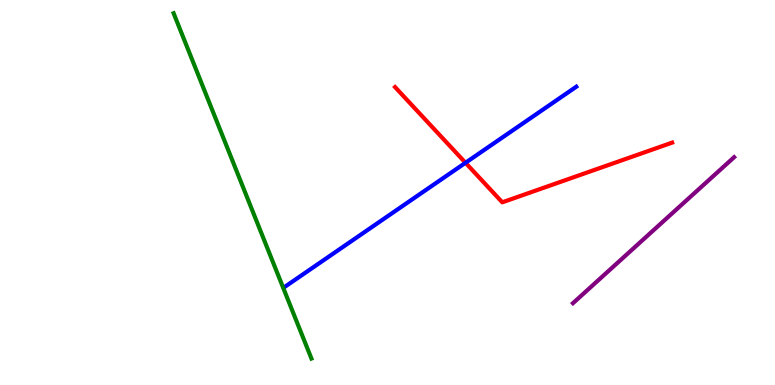[{'lines': ['blue', 'red'], 'intersections': [{'x': 6.01, 'y': 5.77}]}, {'lines': ['green', 'red'], 'intersections': []}, {'lines': ['purple', 'red'], 'intersections': []}, {'lines': ['blue', 'green'], 'intersections': []}, {'lines': ['blue', 'purple'], 'intersections': []}, {'lines': ['green', 'purple'], 'intersections': []}]